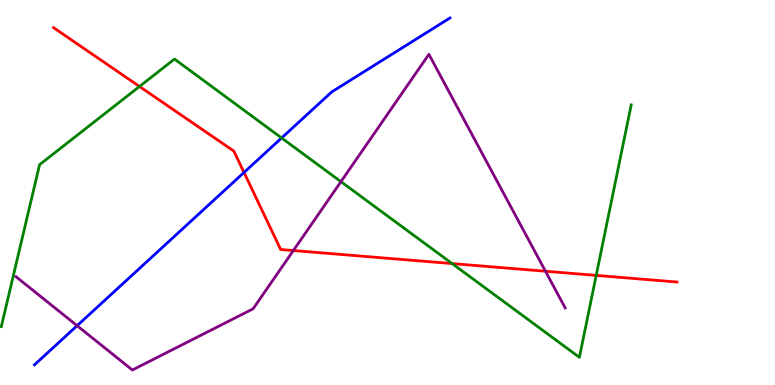[{'lines': ['blue', 'red'], 'intersections': [{'x': 3.15, 'y': 5.52}]}, {'lines': ['green', 'red'], 'intersections': [{'x': 1.8, 'y': 7.75}, {'x': 5.83, 'y': 3.15}, {'x': 7.69, 'y': 2.85}]}, {'lines': ['purple', 'red'], 'intersections': [{'x': 3.79, 'y': 3.49}, {'x': 7.04, 'y': 2.95}]}, {'lines': ['blue', 'green'], 'intersections': [{'x': 3.63, 'y': 6.42}]}, {'lines': ['blue', 'purple'], 'intersections': [{'x': 0.995, 'y': 1.54}]}, {'lines': ['green', 'purple'], 'intersections': [{'x': 4.4, 'y': 5.28}]}]